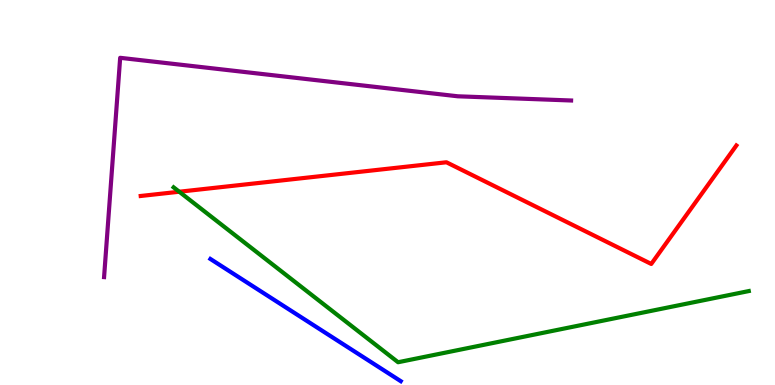[{'lines': ['blue', 'red'], 'intersections': []}, {'lines': ['green', 'red'], 'intersections': [{'x': 2.31, 'y': 5.02}]}, {'lines': ['purple', 'red'], 'intersections': []}, {'lines': ['blue', 'green'], 'intersections': []}, {'lines': ['blue', 'purple'], 'intersections': []}, {'lines': ['green', 'purple'], 'intersections': []}]